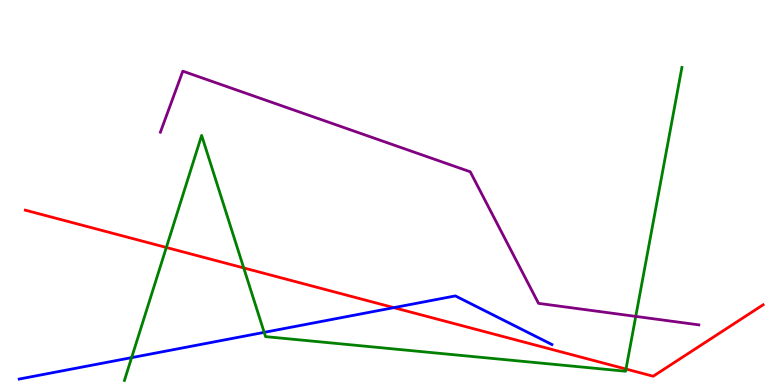[{'lines': ['blue', 'red'], 'intersections': [{'x': 5.08, 'y': 2.01}]}, {'lines': ['green', 'red'], 'intersections': [{'x': 2.15, 'y': 3.57}, {'x': 3.14, 'y': 3.04}, {'x': 8.08, 'y': 0.414}]}, {'lines': ['purple', 'red'], 'intersections': []}, {'lines': ['blue', 'green'], 'intersections': [{'x': 1.7, 'y': 0.711}, {'x': 3.41, 'y': 1.37}]}, {'lines': ['blue', 'purple'], 'intersections': []}, {'lines': ['green', 'purple'], 'intersections': [{'x': 8.2, 'y': 1.78}]}]